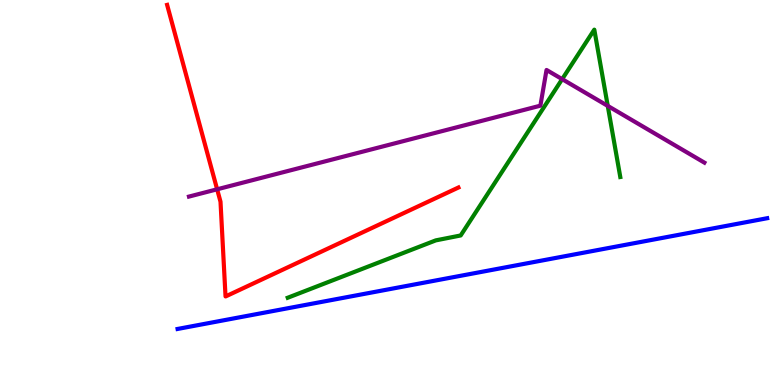[{'lines': ['blue', 'red'], 'intersections': []}, {'lines': ['green', 'red'], 'intersections': []}, {'lines': ['purple', 'red'], 'intersections': [{'x': 2.8, 'y': 5.08}]}, {'lines': ['blue', 'green'], 'intersections': []}, {'lines': ['blue', 'purple'], 'intersections': []}, {'lines': ['green', 'purple'], 'intersections': [{'x': 7.25, 'y': 7.94}, {'x': 7.84, 'y': 7.25}]}]